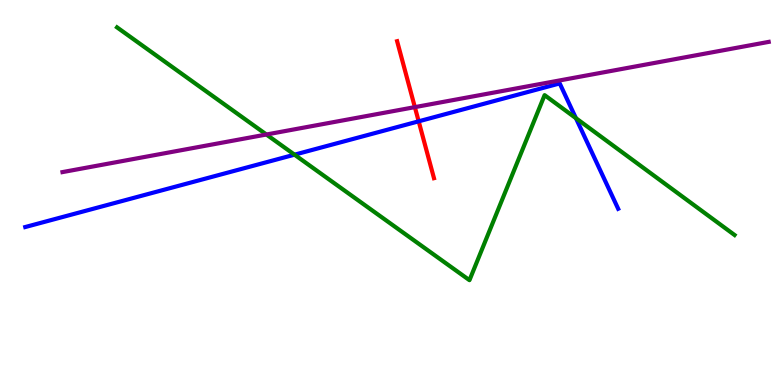[{'lines': ['blue', 'red'], 'intersections': [{'x': 5.4, 'y': 6.85}]}, {'lines': ['green', 'red'], 'intersections': []}, {'lines': ['purple', 'red'], 'intersections': [{'x': 5.35, 'y': 7.22}]}, {'lines': ['blue', 'green'], 'intersections': [{'x': 3.8, 'y': 5.98}, {'x': 7.43, 'y': 6.93}]}, {'lines': ['blue', 'purple'], 'intersections': []}, {'lines': ['green', 'purple'], 'intersections': [{'x': 3.44, 'y': 6.51}]}]